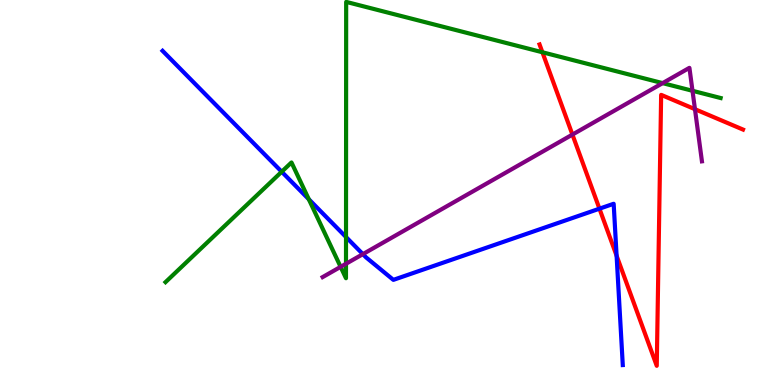[{'lines': ['blue', 'red'], 'intersections': [{'x': 7.73, 'y': 4.58}, {'x': 7.96, 'y': 3.36}]}, {'lines': ['green', 'red'], 'intersections': [{'x': 7.0, 'y': 8.64}]}, {'lines': ['purple', 'red'], 'intersections': [{'x': 7.39, 'y': 6.5}, {'x': 8.97, 'y': 7.16}]}, {'lines': ['blue', 'green'], 'intersections': [{'x': 3.63, 'y': 5.54}, {'x': 3.98, 'y': 4.82}, {'x': 4.46, 'y': 3.84}]}, {'lines': ['blue', 'purple'], 'intersections': [{'x': 4.68, 'y': 3.4}]}, {'lines': ['green', 'purple'], 'intersections': [{'x': 4.4, 'y': 3.07}, {'x': 4.46, 'y': 3.15}, {'x': 8.55, 'y': 7.84}, {'x': 8.94, 'y': 7.64}]}]